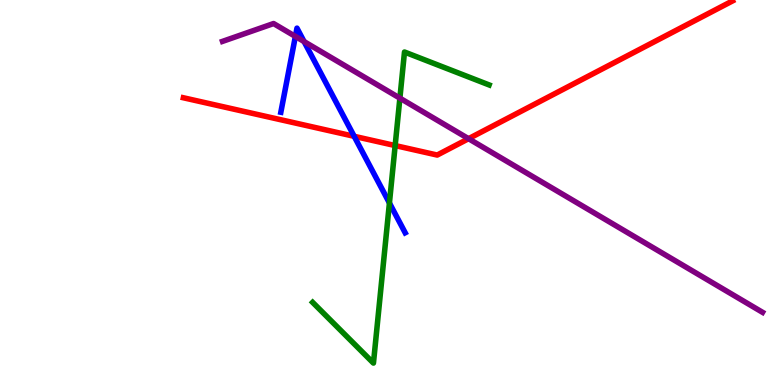[{'lines': ['blue', 'red'], 'intersections': [{'x': 4.57, 'y': 6.46}]}, {'lines': ['green', 'red'], 'intersections': [{'x': 5.1, 'y': 6.22}]}, {'lines': ['purple', 'red'], 'intersections': [{'x': 6.05, 'y': 6.4}]}, {'lines': ['blue', 'green'], 'intersections': [{'x': 5.02, 'y': 4.73}]}, {'lines': ['blue', 'purple'], 'intersections': [{'x': 3.81, 'y': 9.05}, {'x': 3.92, 'y': 8.92}]}, {'lines': ['green', 'purple'], 'intersections': [{'x': 5.16, 'y': 7.45}]}]